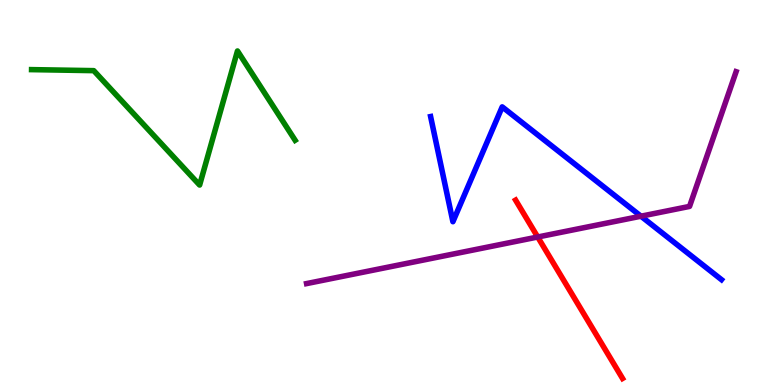[{'lines': ['blue', 'red'], 'intersections': []}, {'lines': ['green', 'red'], 'intersections': []}, {'lines': ['purple', 'red'], 'intersections': [{'x': 6.94, 'y': 3.84}]}, {'lines': ['blue', 'green'], 'intersections': []}, {'lines': ['blue', 'purple'], 'intersections': [{'x': 8.27, 'y': 4.38}]}, {'lines': ['green', 'purple'], 'intersections': []}]